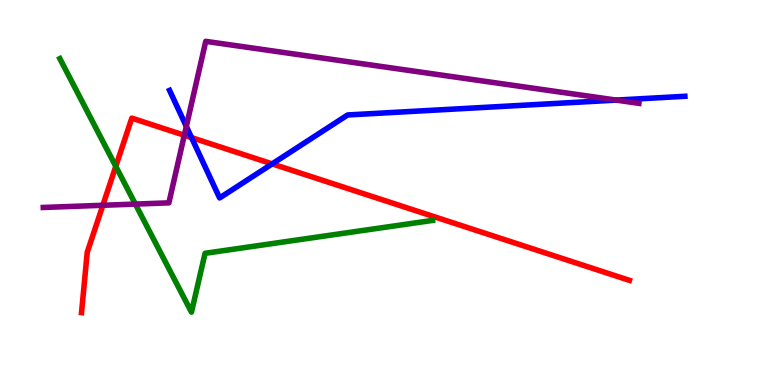[{'lines': ['blue', 'red'], 'intersections': [{'x': 2.47, 'y': 6.43}, {'x': 3.51, 'y': 5.74}]}, {'lines': ['green', 'red'], 'intersections': [{'x': 1.49, 'y': 5.68}]}, {'lines': ['purple', 'red'], 'intersections': [{'x': 1.33, 'y': 4.67}, {'x': 2.38, 'y': 6.49}]}, {'lines': ['blue', 'green'], 'intersections': []}, {'lines': ['blue', 'purple'], 'intersections': [{'x': 2.4, 'y': 6.72}, {'x': 7.95, 'y': 7.4}]}, {'lines': ['green', 'purple'], 'intersections': [{'x': 1.75, 'y': 4.7}]}]